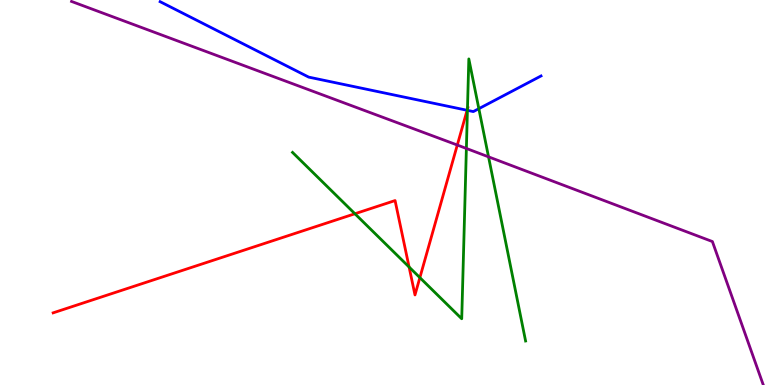[{'lines': ['blue', 'red'], 'intersections': [{'x': 6.03, 'y': 7.14}]}, {'lines': ['green', 'red'], 'intersections': [{'x': 4.58, 'y': 4.45}, {'x': 5.28, 'y': 3.06}, {'x': 5.42, 'y': 2.79}, {'x': 6.03, 'y': 7.17}]}, {'lines': ['purple', 'red'], 'intersections': [{'x': 5.9, 'y': 6.23}]}, {'lines': ['blue', 'green'], 'intersections': [{'x': 6.03, 'y': 7.13}, {'x': 6.18, 'y': 7.18}]}, {'lines': ['blue', 'purple'], 'intersections': []}, {'lines': ['green', 'purple'], 'intersections': [{'x': 6.02, 'y': 6.14}, {'x': 6.3, 'y': 5.93}]}]